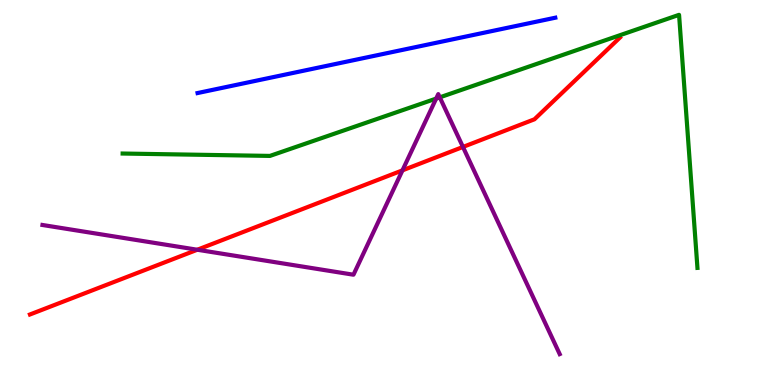[{'lines': ['blue', 'red'], 'intersections': []}, {'lines': ['green', 'red'], 'intersections': []}, {'lines': ['purple', 'red'], 'intersections': [{'x': 2.55, 'y': 3.51}, {'x': 5.19, 'y': 5.58}, {'x': 5.97, 'y': 6.18}]}, {'lines': ['blue', 'green'], 'intersections': []}, {'lines': ['blue', 'purple'], 'intersections': []}, {'lines': ['green', 'purple'], 'intersections': [{'x': 5.63, 'y': 7.44}, {'x': 5.67, 'y': 7.47}]}]